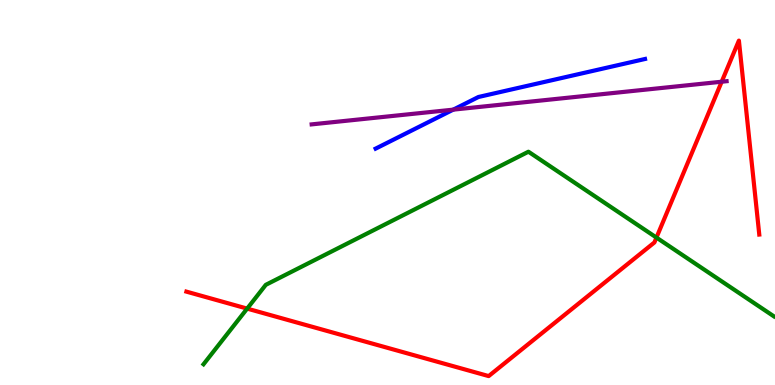[{'lines': ['blue', 'red'], 'intersections': []}, {'lines': ['green', 'red'], 'intersections': [{'x': 3.19, 'y': 1.98}, {'x': 8.47, 'y': 3.83}]}, {'lines': ['purple', 'red'], 'intersections': [{'x': 9.31, 'y': 7.88}]}, {'lines': ['blue', 'green'], 'intersections': []}, {'lines': ['blue', 'purple'], 'intersections': [{'x': 5.85, 'y': 7.15}]}, {'lines': ['green', 'purple'], 'intersections': []}]